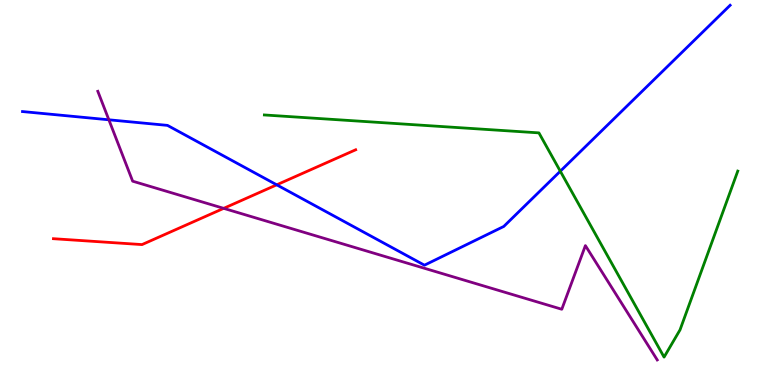[{'lines': ['blue', 'red'], 'intersections': [{'x': 3.57, 'y': 5.2}]}, {'lines': ['green', 'red'], 'intersections': []}, {'lines': ['purple', 'red'], 'intersections': [{'x': 2.89, 'y': 4.59}]}, {'lines': ['blue', 'green'], 'intersections': [{'x': 7.23, 'y': 5.55}]}, {'lines': ['blue', 'purple'], 'intersections': [{'x': 1.4, 'y': 6.89}]}, {'lines': ['green', 'purple'], 'intersections': []}]